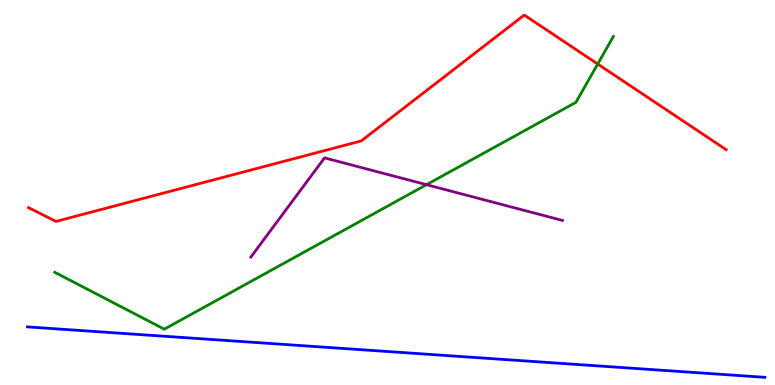[{'lines': ['blue', 'red'], 'intersections': []}, {'lines': ['green', 'red'], 'intersections': [{'x': 7.71, 'y': 8.34}]}, {'lines': ['purple', 'red'], 'intersections': []}, {'lines': ['blue', 'green'], 'intersections': []}, {'lines': ['blue', 'purple'], 'intersections': []}, {'lines': ['green', 'purple'], 'intersections': [{'x': 5.5, 'y': 5.2}]}]